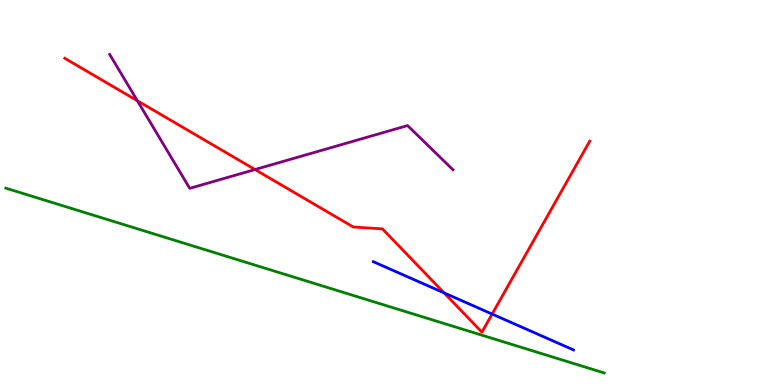[{'lines': ['blue', 'red'], 'intersections': [{'x': 5.73, 'y': 2.39}, {'x': 6.35, 'y': 1.84}]}, {'lines': ['green', 'red'], 'intersections': []}, {'lines': ['purple', 'red'], 'intersections': [{'x': 1.77, 'y': 7.38}, {'x': 3.29, 'y': 5.6}]}, {'lines': ['blue', 'green'], 'intersections': []}, {'lines': ['blue', 'purple'], 'intersections': []}, {'lines': ['green', 'purple'], 'intersections': []}]